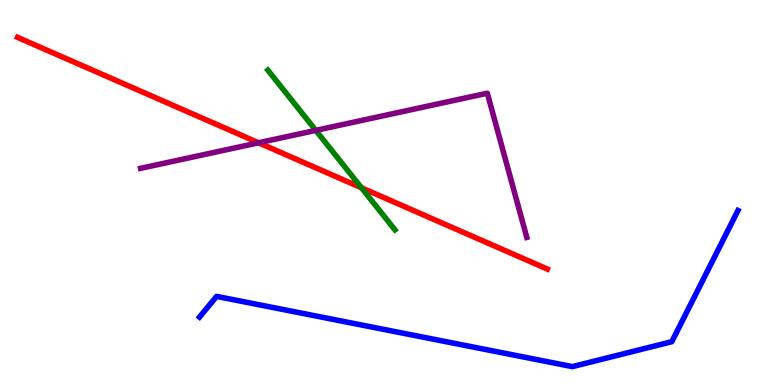[{'lines': ['blue', 'red'], 'intersections': []}, {'lines': ['green', 'red'], 'intersections': [{'x': 4.66, 'y': 5.12}]}, {'lines': ['purple', 'red'], 'intersections': [{'x': 3.34, 'y': 6.29}]}, {'lines': ['blue', 'green'], 'intersections': []}, {'lines': ['blue', 'purple'], 'intersections': []}, {'lines': ['green', 'purple'], 'intersections': [{'x': 4.07, 'y': 6.61}]}]